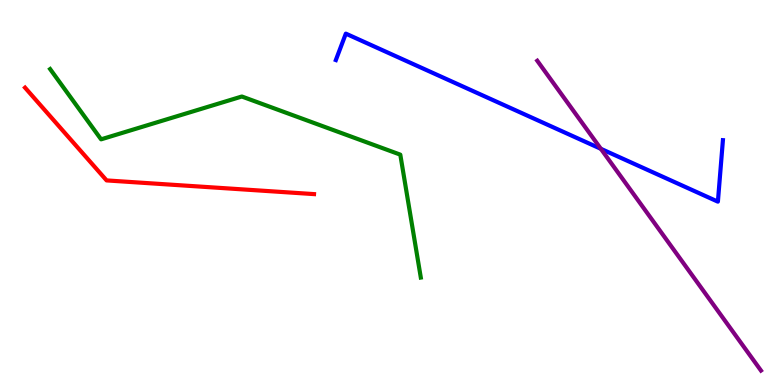[{'lines': ['blue', 'red'], 'intersections': []}, {'lines': ['green', 'red'], 'intersections': []}, {'lines': ['purple', 'red'], 'intersections': []}, {'lines': ['blue', 'green'], 'intersections': []}, {'lines': ['blue', 'purple'], 'intersections': [{'x': 7.75, 'y': 6.13}]}, {'lines': ['green', 'purple'], 'intersections': []}]